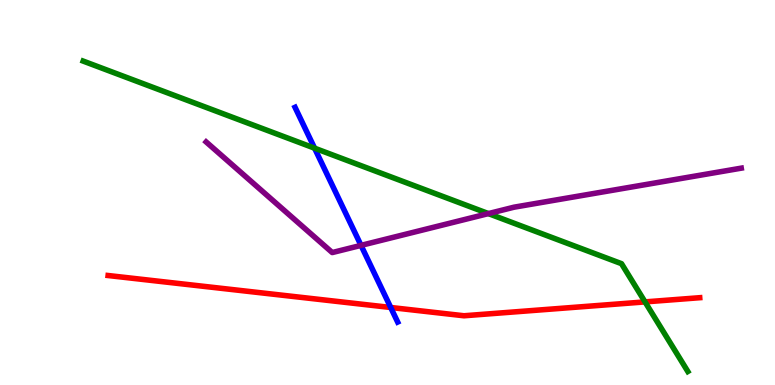[{'lines': ['blue', 'red'], 'intersections': [{'x': 5.04, 'y': 2.01}]}, {'lines': ['green', 'red'], 'intersections': [{'x': 8.32, 'y': 2.16}]}, {'lines': ['purple', 'red'], 'intersections': []}, {'lines': ['blue', 'green'], 'intersections': [{'x': 4.06, 'y': 6.15}]}, {'lines': ['blue', 'purple'], 'intersections': [{'x': 4.66, 'y': 3.63}]}, {'lines': ['green', 'purple'], 'intersections': [{'x': 6.3, 'y': 4.45}]}]